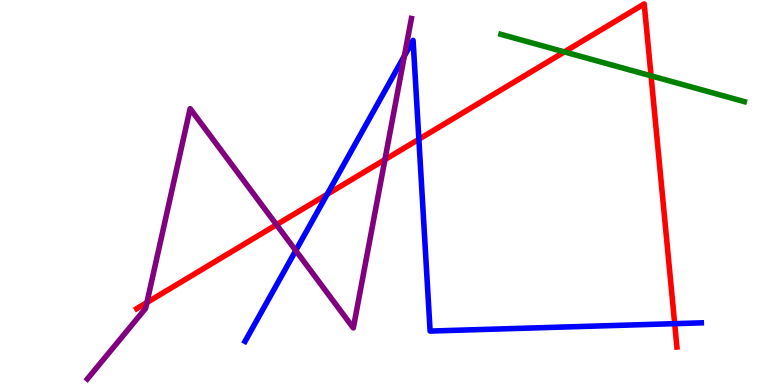[{'lines': ['blue', 'red'], 'intersections': [{'x': 4.22, 'y': 4.95}, {'x': 5.4, 'y': 6.38}, {'x': 8.71, 'y': 1.59}]}, {'lines': ['green', 'red'], 'intersections': [{'x': 7.28, 'y': 8.65}, {'x': 8.4, 'y': 8.03}]}, {'lines': ['purple', 'red'], 'intersections': [{'x': 1.9, 'y': 2.14}, {'x': 3.57, 'y': 4.16}, {'x': 4.97, 'y': 5.85}]}, {'lines': ['blue', 'green'], 'intersections': []}, {'lines': ['blue', 'purple'], 'intersections': [{'x': 3.82, 'y': 3.49}, {'x': 5.22, 'y': 8.55}]}, {'lines': ['green', 'purple'], 'intersections': []}]